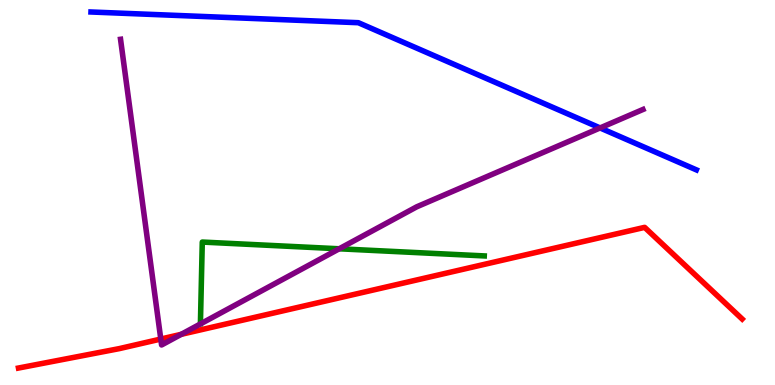[{'lines': ['blue', 'red'], 'intersections': []}, {'lines': ['green', 'red'], 'intersections': []}, {'lines': ['purple', 'red'], 'intersections': [{'x': 2.07, 'y': 1.19}, {'x': 2.34, 'y': 1.32}]}, {'lines': ['blue', 'green'], 'intersections': []}, {'lines': ['blue', 'purple'], 'intersections': [{'x': 7.74, 'y': 6.68}]}, {'lines': ['green', 'purple'], 'intersections': [{'x': 4.38, 'y': 3.54}]}]